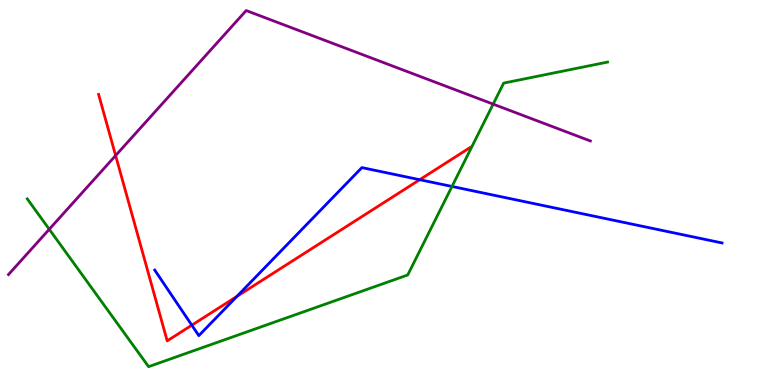[{'lines': ['blue', 'red'], 'intersections': [{'x': 2.47, 'y': 1.55}, {'x': 3.06, 'y': 2.3}, {'x': 5.42, 'y': 5.33}]}, {'lines': ['green', 'red'], 'intersections': []}, {'lines': ['purple', 'red'], 'intersections': [{'x': 1.49, 'y': 5.96}]}, {'lines': ['blue', 'green'], 'intersections': [{'x': 5.83, 'y': 5.16}]}, {'lines': ['blue', 'purple'], 'intersections': []}, {'lines': ['green', 'purple'], 'intersections': [{'x': 0.636, 'y': 4.04}, {'x': 6.36, 'y': 7.3}]}]